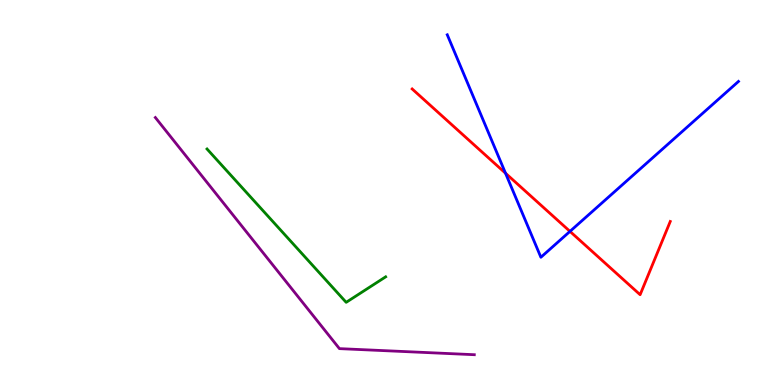[{'lines': ['blue', 'red'], 'intersections': [{'x': 6.52, 'y': 5.5}, {'x': 7.35, 'y': 3.99}]}, {'lines': ['green', 'red'], 'intersections': []}, {'lines': ['purple', 'red'], 'intersections': []}, {'lines': ['blue', 'green'], 'intersections': []}, {'lines': ['blue', 'purple'], 'intersections': []}, {'lines': ['green', 'purple'], 'intersections': []}]